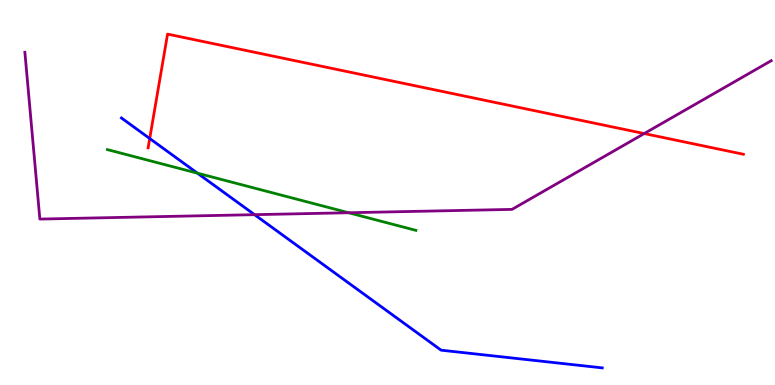[{'lines': ['blue', 'red'], 'intersections': [{'x': 1.93, 'y': 6.4}]}, {'lines': ['green', 'red'], 'intersections': []}, {'lines': ['purple', 'red'], 'intersections': [{'x': 8.31, 'y': 6.53}]}, {'lines': ['blue', 'green'], 'intersections': [{'x': 2.55, 'y': 5.5}]}, {'lines': ['blue', 'purple'], 'intersections': [{'x': 3.28, 'y': 4.42}]}, {'lines': ['green', 'purple'], 'intersections': [{'x': 4.5, 'y': 4.47}]}]